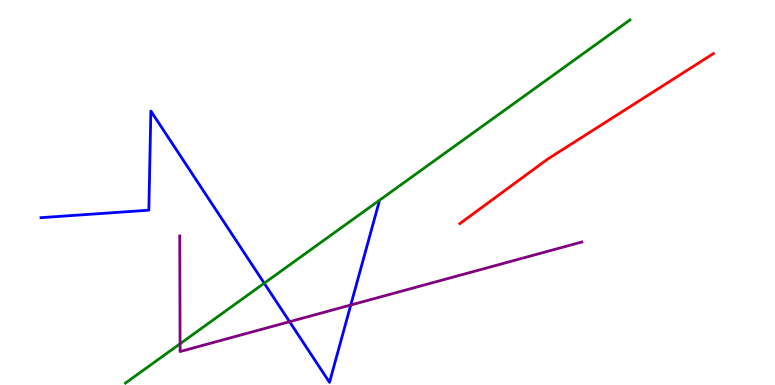[{'lines': ['blue', 'red'], 'intersections': []}, {'lines': ['green', 'red'], 'intersections': []}, {'lines': ['purple', 'red'], 'intersections': []}, {'lines': ['blue', 'green'], 'intersections': [{'x': 3.41, 'y': 2.64}]}, {'lines': ['blue', 'purple'], 'intersections': [{'x': 3.74, 'y': 1.64}, {'x': 4.53, 'y': 2.08}]}, {'lines': ['green', 'purple'], 'intersections': [{'x': 2.32, 'y': 1.07}]}]